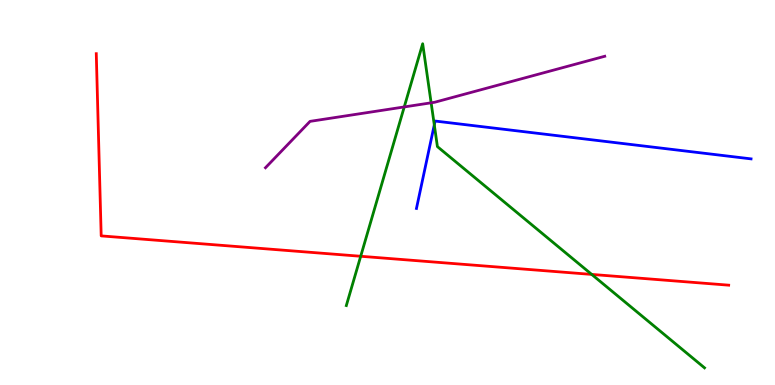[{'lines': ['blue', 'red'], 'intersections': []}, {'lines': ['green', 'red'], 'intersections': [{'x': 4.65, 'y': 3.34}, {'x': 7.64, 'y': 2.87}]}, {'lines': ['purple', 'red'], 'intersections': []}, {'lines': ['blue', 'green'], 'intersections': [{'x': 5.6, 'y': 6.76}]}, {'lines': ['blue', 'purple'], 'intersections': []}, {'lines': ['green', 'purple'], 'intersections': [{'x': 5.22, 'y': 7.22}, {'x': 5.56, 'y': 7.33}]}]